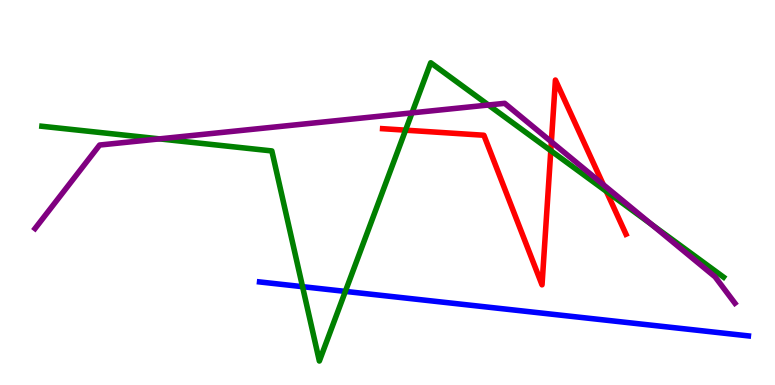[{'lines': ['blue', 'red'], 'intersections': []}, {'lines': ['green', 'red'], 'intersections': [{'x': 5.23, 'y': 6.62}, {'x': 7.11, 'y': 6.09}, {'x': 7.82, 'y': 5.03}]}, {'lines': ['purple', 'red'], 'intersections': [{'x': 7.11, 'y': 6.32}, {'x': 7.78, 'y': 5.2}]}, {'lines': ['blue', 'green'], 'intersections': [{'x': 3.9, 'y': 2.55}, {'x': 4.46, 'y': 2.43}]}, {'lines': ['blue', 'purple'], 'intersections': []}, {'lines': ['green', 'purple'], 'intersections': [{'x': 2.06, 'y': 6.39}, {'x': 5.32, 'y': 7.07}, {'x': 6.3, 'y': 7.27}, {'x': 8.41, 'y': 4.17}]}]